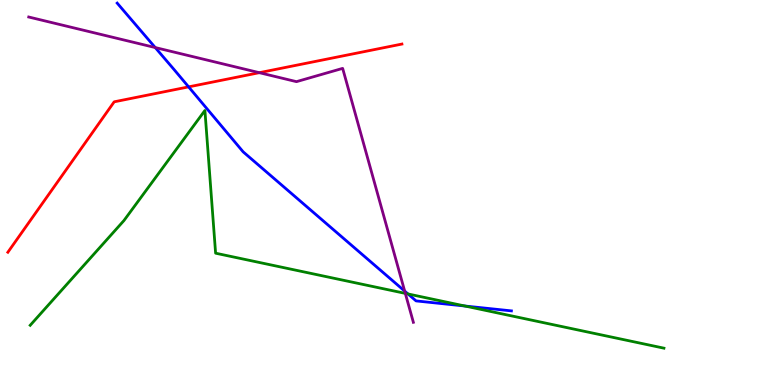[{'lines': ['blue', 'red'], 'intersections': [{'x': 2.43, 'y': 7.74}]}, {'lines': ['green', 'red'], 'intersections': []}, {'lines': ['purple', 'red'], 'intersections': [{'x': 3.35, 'y': 8.11}]}, {'lines': ['blue', 'green'], 'intersections': [{'x': 5.26, 'y': 2.36}, {'x': 6.0, 'y': 2.05}]}, {'lines': ['blue', 'purple'], 'intersections': [{'x': 2.0, 'y': 8.76}, {'x': 5.22, 'y': 2.44}]}, {'lines': ['green', 'purple'], 'intersections': [{'x': 5.23, 'y': 2.38}]}]